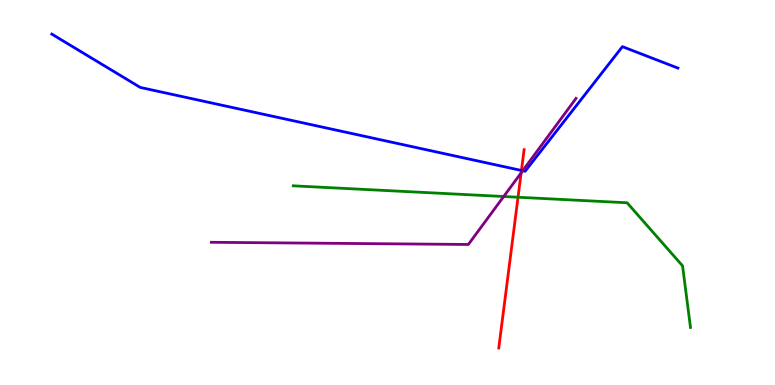[{'lines': ['blue', 'red'], 'intersections': [{'x': 6.73, 'y': 5.57}]}, {'lines': ['green', 'red'], 'intersections': [{'x': 6.68, 'y': 4.88}]}, {'lines': ['purple', 'red'], 'intersections': [{'x': 6.72, 'y': 5.51}]}, {'lines': ['blue', 'green'], 'intersections': []}, {'lines': ['blue', 'purple'], 'intersections': [{'x': 6.74, 'y': 5.57}]}, {'lines': ['green', 'purple'], 'intersections': [{'x': 6.5, 'y': 4.9}]}]